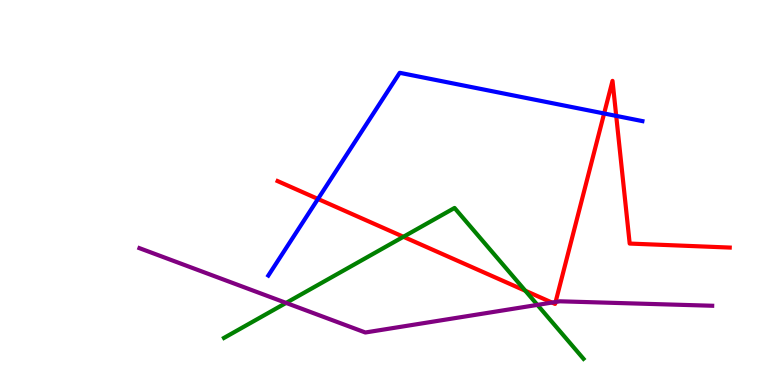[{'lines': ['blue', 'red'], 'intersections': [{'x': 4.1, 'y': 4.83}, {'x': 7.8, 'y': 7.05}, {'x': 7.95, 'y': 6.99}]}, {'lines': ['green', 'red'], 'intersections': [{'x': 5.21, 'y': 3.85}, {'x': 6.78, 'y': 2.45}]}, {'lines': ['purple', 'red'], 'intersections': [{'x': 7.12, 'y': 2.14}, {'x': 7.17, 'y': 2.16}]}, {'lines': ['blue', 'green'], 'intersections': []}, {'lines': ['blue', 'purple'], 'intersections': []}, {'lines': ['green', 'purple'], 'intersections': [{'x': 3.69, 'y': 2.13}, {'x': 6.93, 'y': 2.08}]}]